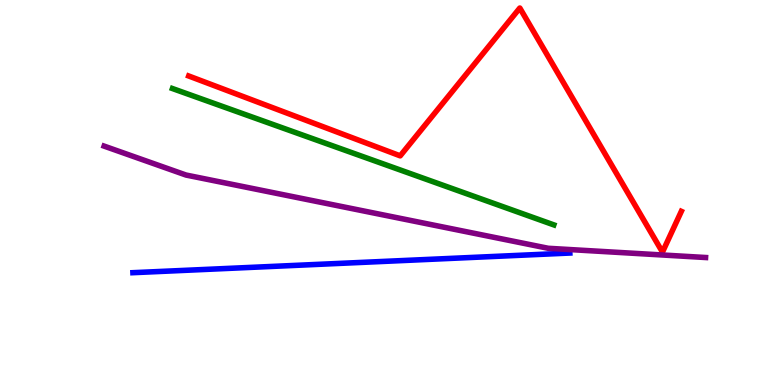[{'lines': ['blue', 'red'], 'intersections': []}, {'lines': ['green', 'red'], 'intersections': []}, {'lines': ['purple', 'red'], 'intersections': []}, {'lines': ['blue', 'green'], 'intersections': []}, {'lines': ['blue', 'purple'], 'intersections': []}, {'lines': ['green', 'purple'], 'intersections': []}]